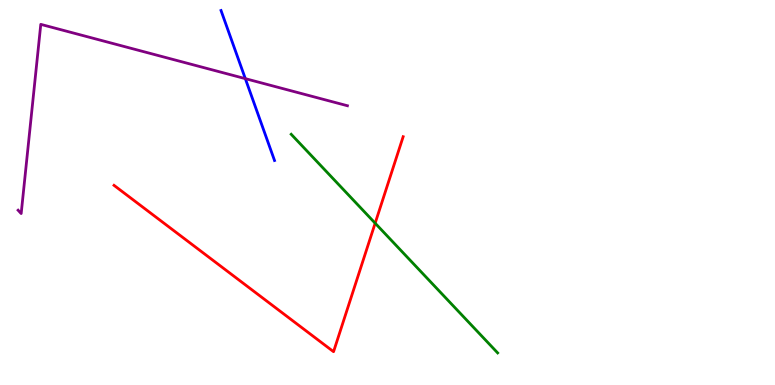[{'lines': ['blue', 'red'], 'intersections': []}, {'lines': ['green', 'red'], 'intersections': [{'x': 4.84, 'y': 4.2}]}, {'lines': ['purple', 'red'], 'intersections': []}, {'lines': ['blue', 'green'], 'intersections': []}, {'lines': ['blue', 'purple'], 'intersections': [{'x': 3.17, 'y': 7.96}]}, {'lines': ['green', 'purple'], 'intersections': []}]